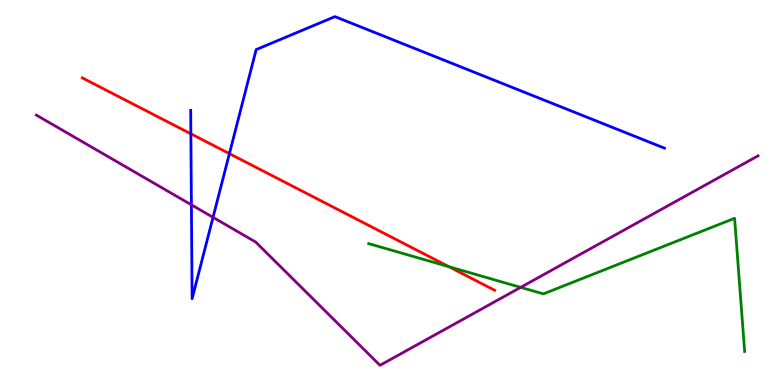[{'lines': ['blue', 'red'], 'intersections': [{'x': 2.46, 'y': 6.52}, {'x': 2.96, 'y': 6.01}]}, {'lines': ['green', 'red'], 'intersections': [{'x': 5.79, 'y': 3.07}]}, {'lines': ['purple', 'red'], 'intersections': []}, {'lines': ['blue', 'green'], 'intersections': []}, {'lines': ['blue', 'purple'], 'intersections': [{'x': 2.47, 'y': 4.68}, {'x': 2.75, 'y': 4.35}]}, {'lines': ['green', 'purple'], 'intersections': [{'x': 6.72, 'y': 2.54}]}]